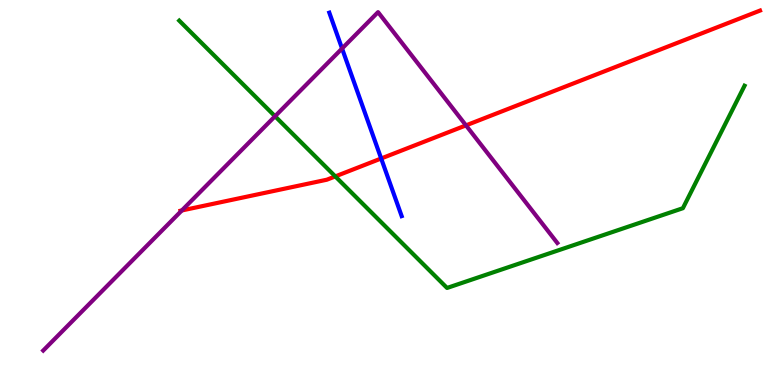[{'lines': ['blue', 'red'], 'intersections': [{'x': 4.92, 'y': 5.88}]}, {'lines': ['green', 'red'], 'intersections': [{'x': 4.33, 'y': 5.42}]}, {'lines': ['purple', 'red'], 'intersections': [{'x': 2.35, 'y': 4.53}, {'x': 6.01, 'y': 6.74}]}, {'lines': ['blue', 'green'], 'intersections': []}, {'lines': ['blue', 'purple'], 'intersections': [{'x': 4.41, 'y': 8.74}]}, {'lines': ['green', 'purple'], 'intersections': [{'x': 3.55, 'y': 6.98}]}]